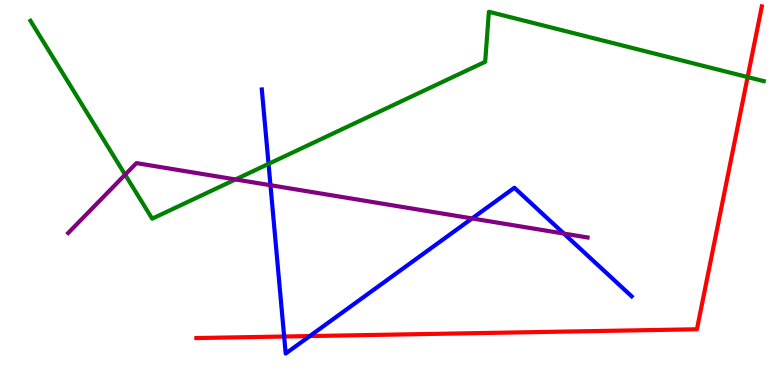[{'lines': ['blue', 'red'], 'intersections': [{'x': 3.67, 'y': 1.26}, {'x': 4.0, 'y': 1.27}]}, {'lines': ['green', 'red'], 'intersections': [{'x': 9.65, 'y': 8.0}]}, {'lines': ['purple', 'red'], 'intersections': []}, {'lines': ['blue', 'green'], 'intersections': [{'x': 3.47, 'y': 5.74}]}, {'lines': ['blue', 'purple'], 'intersections': [{'x': 3.49, 'y': 5.19}, {'x': 6.09, 'y': 4.33}, {'x': 7.28, 'y': 3.93}]}, {'lines': ['green', 'purple'], 'intersections': [{'x': 1.61, 'y': 5.46}, {'x': 3.04, 'y': 5.34}]}]